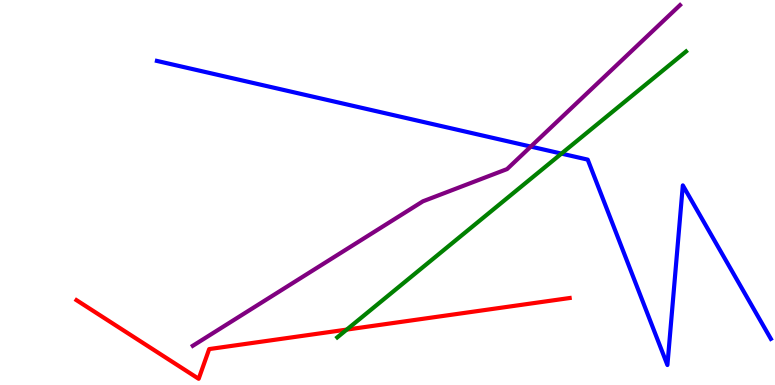[{'lines': ['blue', 'red'], 'intersections': []}, {'lines': ['green', 'red'], 'intersections': [{'x': 4.47, 'y': 1.44}]}, {'lines': ['purple', 'red'], 'intersections': []}, {'lines': ['blue', 'green'], 'intersections': [{'x': 7.24, 'y': 6.01}]}, {'lines': ['blue', 'purple'], 'intersections': [{'x': 6.85, 'y': 6.19}]}, {'lines': ['green', 'purple'], 'intersections': []}]